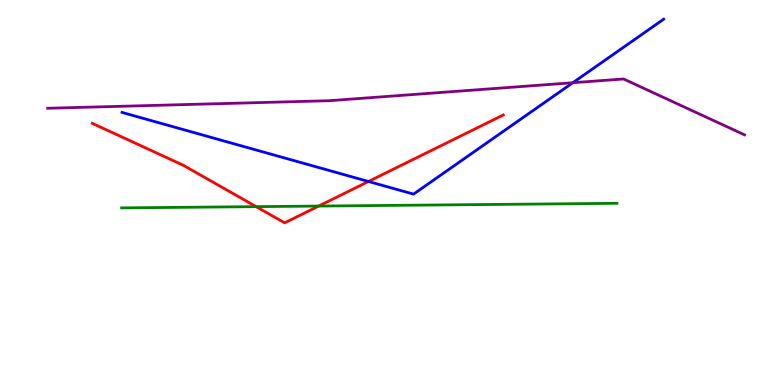[{'lines': ['blue', 'red'], 'intersections': [{'x': 4.75, 'y': 5.29}]}, {'lines': ['green', 'red'], 'intersections': [{'x': 3.3, 'y': 4.63}, {'x': 4.11, 'y': 4.65}]}, {'lines': ['purple', 'red'], 'intersections': []}, {'lines': ['blue', 'green'], 'intersections': []}, {'lines': ['blue', 'purple'], 'intersections': [{'x': 7.39, 'y': 7.85}]}, {'lines': ['green', 'purple'], 'intersections': []}]